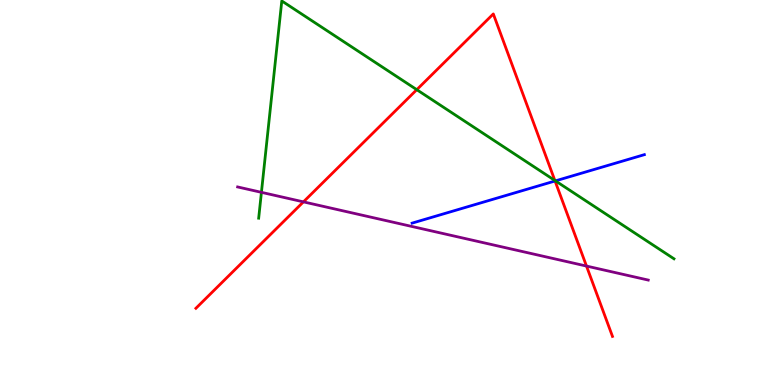[{'lines': ['blue', 'red'], 'intersections': [{'x': 7.16, 'y': 5.3}]}, {'lines': ['green', 'red'], 'intersections': [{'x': 5.38, 'y': 7.67}, {'x': 7.16, 'y': 5.31}]}, {'lines': ['purple', 'red'], 'intersections': [{'x': 3.92, 'y': 4.76}, {'x': 7.57, 'y': 3.09}]}, {'lines': ['blue', 'green'], 'intersections': [{'x': 7.17, 'y': 5.3}]}, {'lines': ['blue', 'purple'], 'intersections': []}, {'lines': ['green', 'purple'], 'intersections': [{'x': 3.37, 'y': 5.0}]}]